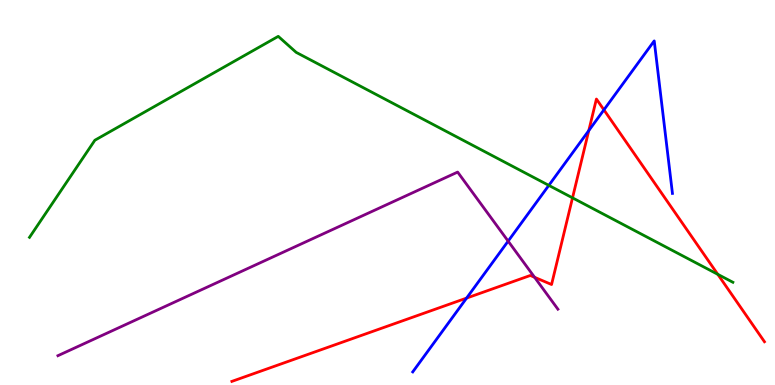[{'lines': ['blue', 'red'], 'intersections': [{'x': 6.02, 'y': 2.26}, {'x': 7.6, 'y': 6.61}, {'x': 7.79, 'y': 7.15}]}, {'lines': ['green', 'red'], 'intersections': [{'x': 7.39, 'y': 4.86}, {'x': 9.26, 'y': 2.87}]}, {'lines': ['purple', 'red'], 'intersections': [{'x': 6.9, 'y': 2.8}]}, {'lines': ['blue', 'green'], 'intersections': [{'x': 7.08, 'y': 5.19}]}, {'lines': ['blue', 'purple'], 'intersections': [{'x': 6.56, 'y': 3.74}]}, {'lines': ['green', 'purple'], 'intersections': []}]